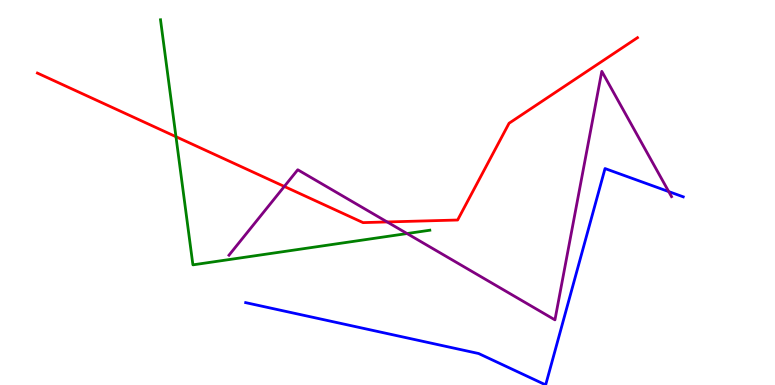[{'lines': ['blue', 'red'], 'intersections': []}, {'lines': ['green', 'red'], 'intersections': [{'x': 2.27, 'y': 6.45}]}, {'lines': ['purple', 'red'], 'intersections': [{'x': 3.67, 'y': 5.16}, {'x': 5.0, 'y': 4.24}]}, {'lines': ['blue', 'green'], 'intersections': []}, {'lines': ['blue', 'purple'], 'intersections': [{'x': 8.63, 'y': 5.02}]}, {'lines': ['green', 'purple'], 'intersections': [{'x': 5.25, 'y': 3.93}]}]